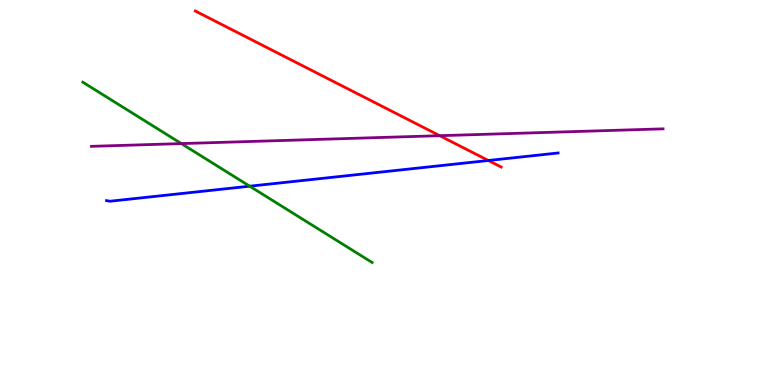[{'lines': ['blue', 'red'], 'intersections': [{'x': 6.3, 'y': 5.83}]}, {'lines': ['green', 'red'], 'intersections': []}, {'lines': ['purple', 'red'], 'intersections': [{'x': 5.67, 'y': 6.48}]}, {'lines': ['blue', 'green'], 'intersections': [{'x': 3.22, 'y': 5.16}]}, {'lines': ['blue', 'purple'], 'intersections': []}, {'lines': ['green', 'purple'], 'intersections': [{'x': 2.34, 'y': 6.27}]}]